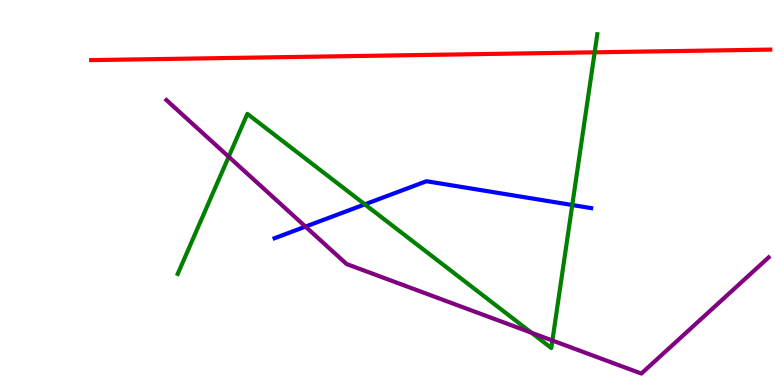[{'lines': ['blue', 'red'], 'intersections': []}, {'lines': ['green', 'red'], 'intersections': [{'x': 7.67, 'y': 8.64}]}, {'lines': ['purple', 'red'], 'intersections': []}, {'lines': ['blue', 'green'], 'intersections': [{'x': 4.71, 'y': 4.69}, {'x': 7.38, 'y': 4.67}]}, {'lines': ['blue', 'purple'], 'intersections': [{'x': 3.94, 'y': 4.11}]}, {'lines': ['green', 'purple'], 'intersections': [{'x': 2.95, 'y': 5.93}, {'x': 6.86, 'y': 1.36}, {'x': 7.13, 'y': 1.16}]}]